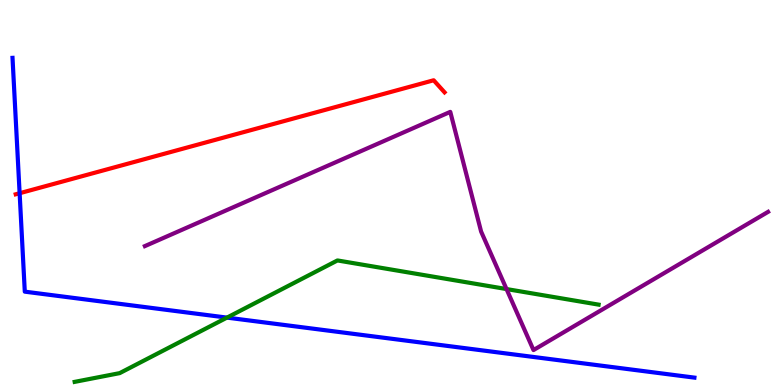[{'lines': ['blue', 'red'], 'intersections': [{'x': 0.253, 'y': 4.98}]}, {'lines': ['green', 'red'], 'intersections': []}, {'lines': ['purple', 'red'], 'intersections': []}, {'lines': ['blue', 'green'], 'intersections': [{'x': 2.93, 'y': 1.75}]}, {'lines': ['blue', 'purple'], 'intersections': []}, {'lines': ['green', 'purple'], 'intersections': [{'x': 6.54, 'y': 2.49}]}]